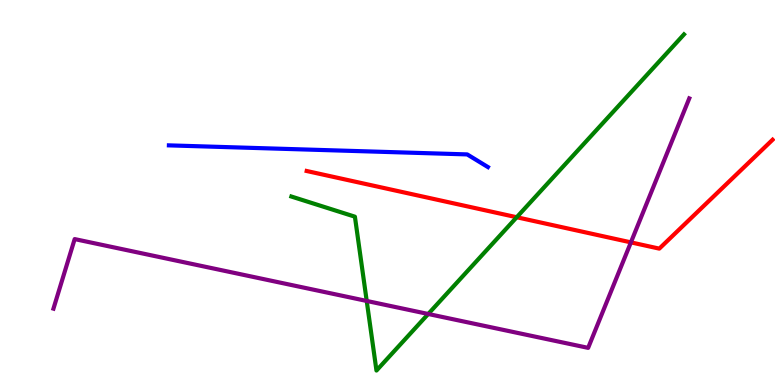[{'lines': ['blue', 'red'], 'intersections': []}, {'lines': ['green', 'red'], 'intersections': [{'x': 6.67, 'y': 4.36}]}, {'lines': ['purple', 'red'], 'intersections': [{'x': 8.14, 'y': 3.7}]}, {'lines': ['blue', 'green'], 'intersections': []}, {'lines': ['blue', 'purple'], 'intersections': []}, {'lines': ['green', 'purple'], 'intersections': [{'x': 4.73, 'y': 2.18}, {'x': 5.53, 'y': 1.84}]}]